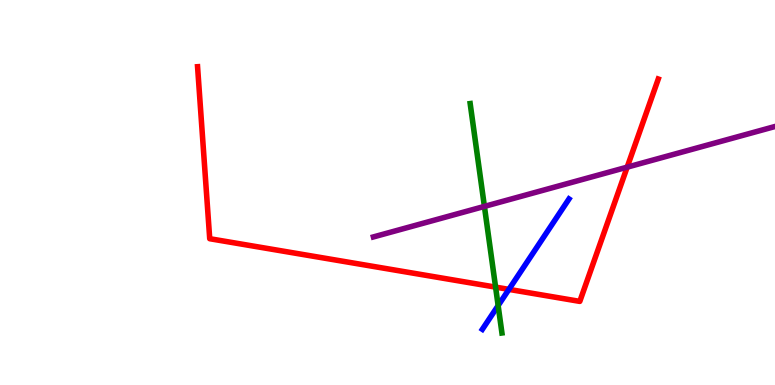[{'lines': ['blue', 'red'], 'intersections': [{'x': 6.57, 'y': 2.48}]}, {'lines': ['green', 'red'], 'intersections': [{'x': 6.39, 'y': 2.54}]}, {'lines': ['purple', 'red'], 'intersections': [{'x': 8.09, 'y': 5.66}]}, {'lines': ['blue', 'green'], 'intersections': [{'x': 6.43, 'y': 2.06}]}, {'lines': ['blue', 'purple'], 'intersections': []}, {'lines': ['green', 'purple'], 'intersections': [{'x': 6.25, 'y': 4.64}]}]